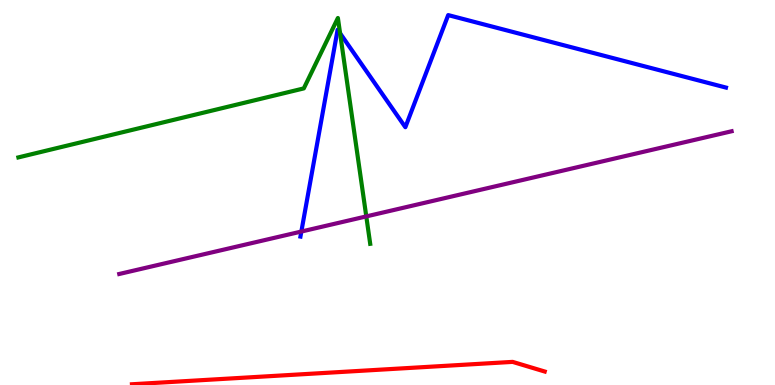[{'lines': ['blue', 'red'], 'intersections': []}, {'lines': ['green', 'red'], 'intersections': []}, {'lines': ['purple', 'red'], 'intersections': []}, {'lines': ['blue', 'green'], 'intersections': [{'x': 4.39, 'y': 9.14}]}, {'lines': ['blue', 'purple'], 'intersections': [{'x': 3.89, 'y': 3.99}]}, {'lines': ['green', 'purple'], 'intersections': [{'x': 4.73, 'y': 4.38}]}]